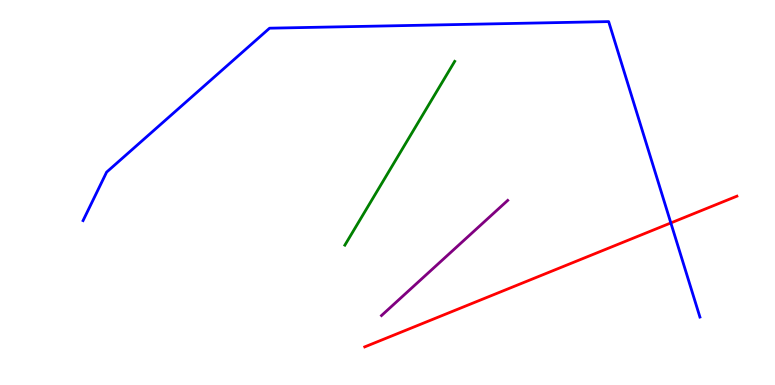[{'lines': ['blue', 'red'], 'intersections': [{'x': 8.66, 'y': 4.21}]}, {'lines': ['green', 'red'], 'intersections': []}, {'lines': ['purple', 'red'], 'intersections': []}, {'lines': ['blue', 'green'], 'intersections': []}, {'lines': ['blue', 'purple'], 'intersections': []}, {'lines': ['green', 'purple'], 'intersections': []}]